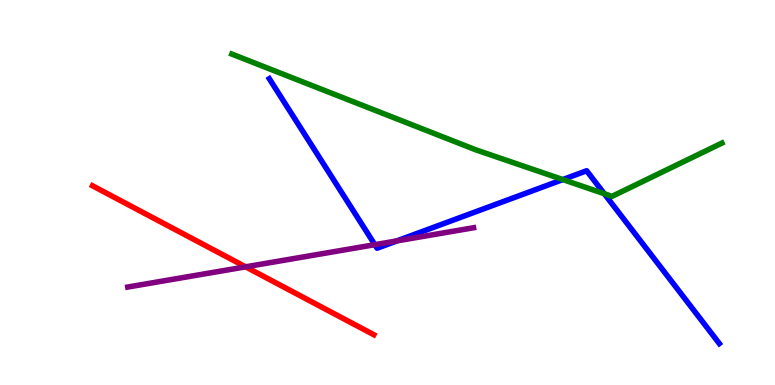[{'lines': ['blue', 'red'], 'intersections': []}, {'lines': ['green', 'red'], 'intersections': []}, {'lines': ['purple', 'red'], 'intersections': [{'x': 3.17, 'y': 3.07}]}, {'lines': ['blue', 'green'], 'intersections': [{'x': 7.26, 'y': 5.34}, {'x': 7.8, 'y': 4.97}]}, {'lines': ['blue', 'purple'], 'intersections': [{'x': 4.84, 'y': 3.64}, {'x': 5.12, 'y': 3.74}]}, {'lines': ['green', 'purple'], 'intersections': []}]